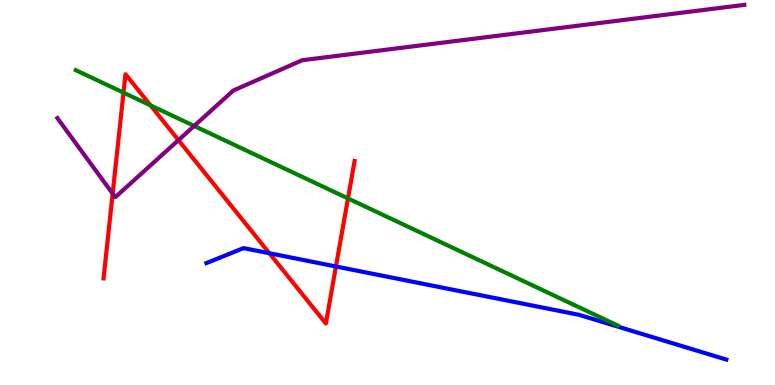[{'lines': ['blue', 'red'], 'intersections': [{'x': 3.48, 'y': 3.42}, {'x': 4.33, 'y': 3.08}]}, {'lines': ['green', 'red'], 'intersections': [{'x': 1.59, 'y': 7.59}, {'x': 1.94, 'y': 7.26}, {'x': 4.49, 'y': 4.85}]}, {'lines': ['purple', 'red'], 'intersections': [{'x': 1.45, 'y': 4.97}, {'x': 2.3, 'y': 6.36}]}, {'lines': ['blue', 'green'], 'intersections': []}, {'lines': ['blue', 'purple'], 'intersections': []}, {'lines': ['green', 'purple'], 'intersections': [{'x': 2.51, 'y': 6.73}]}]